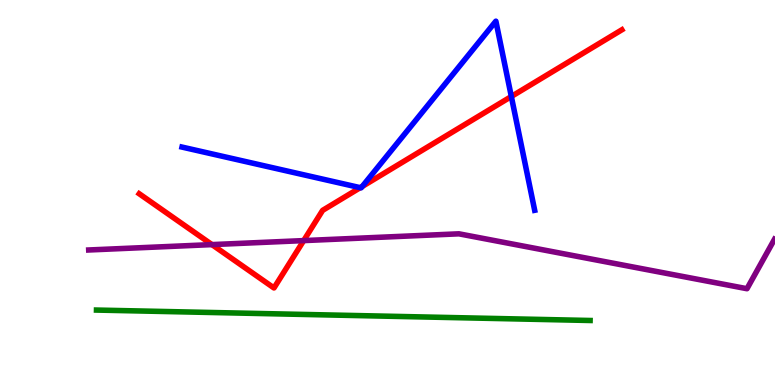[{'lines': ['blue', 'red'], 'intersections': [{'x': 4.65, 'y': 5.13}, {'x': 4.67, 'y': 5.16}, {'x': 6.6, 'y': 7.49}]}, {'lines': ['green', 'red'], 'intersections': []}, {'lines': ['purple', 'red'], 'intersections': [{'x': 2.73, 'y': 3.65}, {'x': 3.92, 'y': 3.75}]}, {'lines': ['blue', 'green'], 'intersections': []}, {'lines': ['blue', 'purple'], 'intersections': []}, {'lines': ['green', 'purple'], 'intersections': []}]